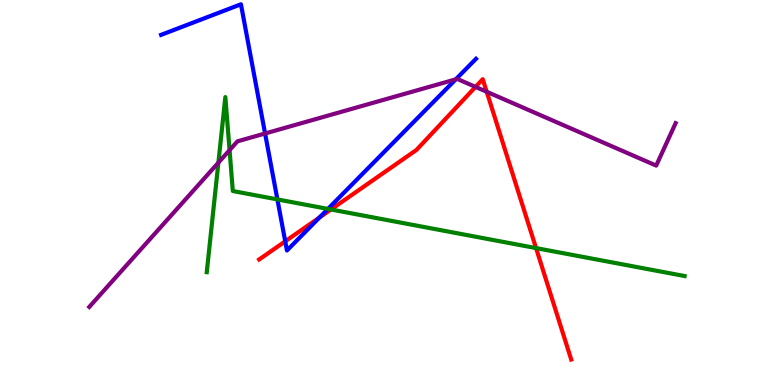[{'lines': ['blue', 'red'], 'intersections': [{'x': 3.68, 'y': 3.73}, {'x': 4.12, 'y': 4.35}]}, {'lines': ['green', 'red'], 'intersections': [{'x': 4.27, 'y': 4.56}, {'x': 6.92, 'y': 3.56}]}, {'lines': ['purple', 'red'], 'intersections': [{'x': 6.14, 'y': 7.74}, {'x': 6.28, 'y': 7.62}]}, {'lines': ['blue', 'green'], 'intersections': [{'x': 3.58, 'y': 4.82}, {'x': 4.23, 'y': 4.57}]}, {'lines': ['blue', 'purple'], 'intersections': [{'x': 3.42, 'y': 6.53}, {'x': 5.88, 'y': 7.94}]}, {'lines': ['green', 'purple'], 'intersections': [{'x': 2.82, 'y': 5.78}, {'x': 2.96, 'y': 6.1}]}]